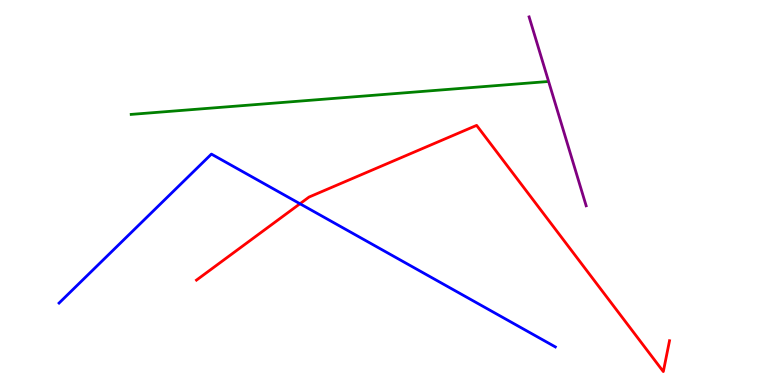[{'lines': ['blue', 'red'], 'intersections': [{'x': 3.87, 'y': 4.71}]}, {'lines': ['green', 'red'], 'intersections': []}, {'lines': ['purple', 'red'], 'intersections': []}, {'lines': ['blue', 'green'], 'intersections': []}, {'lines': ['blue', 'purple'], 'intersections': []}, {'lines': ['green', 'purple'], 'intersections': []}]